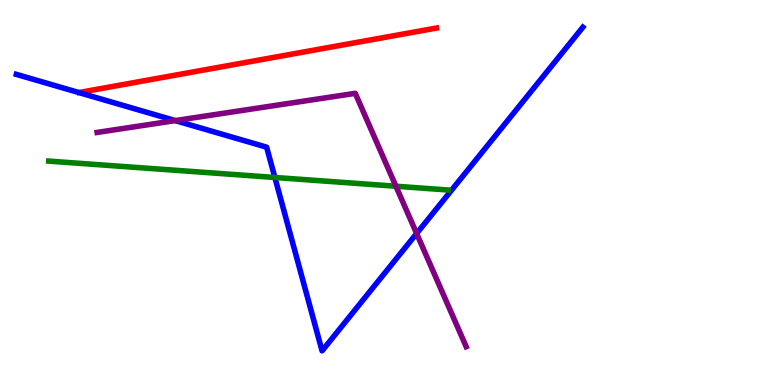[{'lines': ['blue', 'red'], 'intersections': []}, {'lines': ['green', 'red'], 'intersections': []}, {'lines': ['purple', 'red'], 'intersections': []}, {'lines': ['blue', 'green'], 'intersections': [{'x': 3.55, 'y': 5.39}]}, {'lines': ['blue', 'purple'], 'intersections': [{'x': 2.26, 'y': 6.87}, {'x': 5.38, 'y': 3.93}]}, {'lines': ['green', 'purple'], 'intersections': [{'x': 5.11, 'y': 5.16}]}]